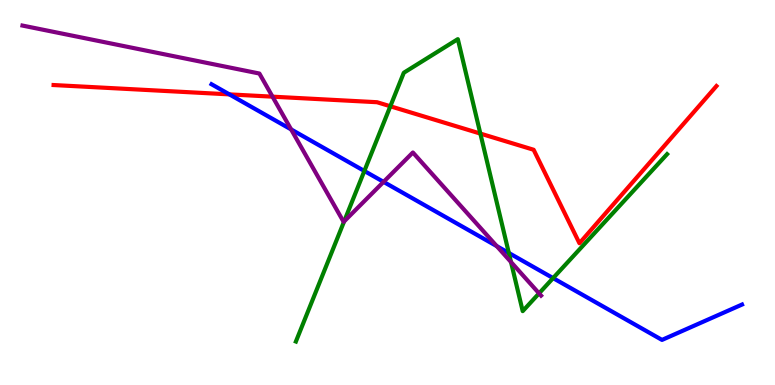[{'lines': ['blue', 'red'], 'intersections': [{'x': 2.96, 'y': 7.55}]}, {'lines': ['green', 'red'], 'intersections': [{'x': 5.04, 'y': 7.24}, {'x': 6.2, 'y': 6.53}]}, {'lines': ['purple', 'red'], 'intersections': [{'x': 3.52, 'y': 7.49}]}, {'lines': ['blue', 'green'], 'intersections': [{'x': 4.7, 'y': 5.56}, {'x': 6.57, 'y': 3.43}, {'x': 7.14, 'y': 2.78}]}, {'lines': ['blue', 'purple'], 'intersections': [{'x': 3.76, 'y': 6.64}, {'x': 4.95, 'y': 5.28}, {'x': 6.41, 'y': 3.61}]}, {'lines': ['green', 'purple'], 'intersections': [{'x': 4.44, 'y': 4.25}, {'x': 6.59, 'y': 3.19}, {'x': 6.96, 'y': 2.38}]}]